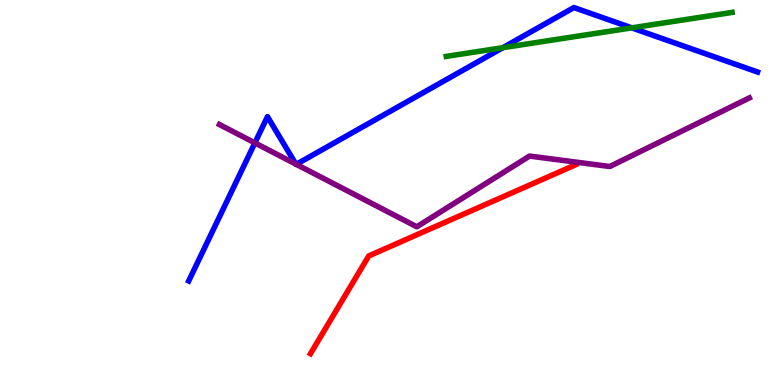[{'lines': ['blue', 'red'], 'intersections': []}, {'lines': ['green', 'red'], 'intersections': []}, {'lines': ['purple', 'red'], 'intersections': []}, {'lines': ['blue', 'green'], 'intersections': [{'x': 6.49, 'y': 8.76}, {'x': 8.15, 'y': 9.28}]}, {'lines': ['blue', 'purple'], 'intersections': [{'x': 3.29, 'y': 6.29}, {'x': 3.82, 'y': 5.74}, {'x': 3.82, 'y': 5.73}]}, {'lines': ['green', 'purple'], 'intersections': []}]